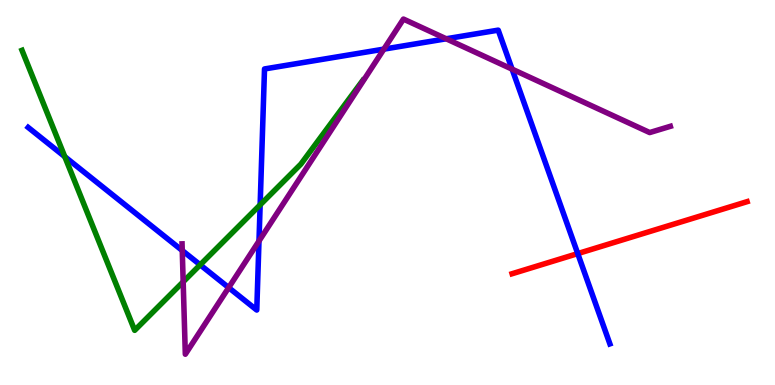[{'lines': ['blue', 'red'], 'intersections': [{'x': 7.45, 'y': 3.41}]}, {'lines': ['green', 'red'], 'intersections': []}, {'lines': ['purple', 'red'], 'intersections': []}, {'lines': ['blue', 'green'], 'intersections': [{'x': 0.836, 'y': 5.93}, {'x': 2.58, 'y': 3.12}, {'x': 3.36, 'y': 4.68}]}, {'lines': ['blue', 'purple'], 'intersections': [{'x': 2.35, 'y': 3.49}, {'x': 2.95, 'y': 2.53}, {'x': 3.34, 'y': 3.74}, {'x': 4.95, 'y': 8.72}, {'x': 5.76, 'y': 8.99}, {'x': 6.61, 'y': 8.2}]}, {'lines': ['green', 'purple'], 'intersections': [{'x': 2.36, 'y': 2.68}]}]